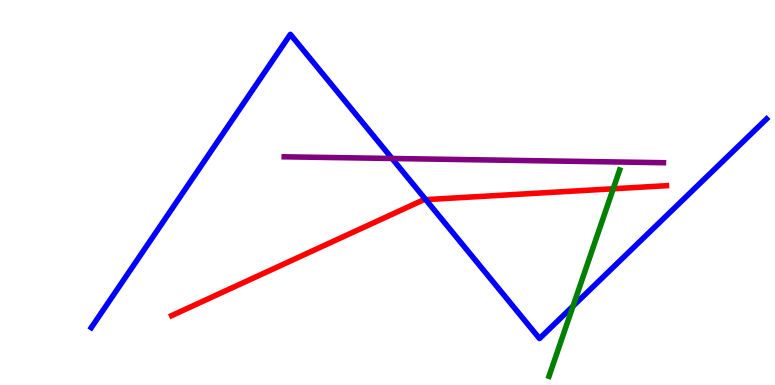[{'lines': ['blue', 'red'], 'intersections': [{'x': 5.49, 'y': 4.81}]}, {'lines': ['green', 'red'], 'intersections': [{'x': 7.91, 'y': 5.1}]}, {'lines': ['purple', 'red'], 'intersections': []}, {'lines': ['blue', 'green'], 'intersections': [{'x': 7.39, 'y': 2.05}]}, {'lines': ['blue', 'purple'], 'intersections': [{'x': 5.06, 'y': 5.88}]}, {'lines': ['green', 'purple'], 'intersections': []}]